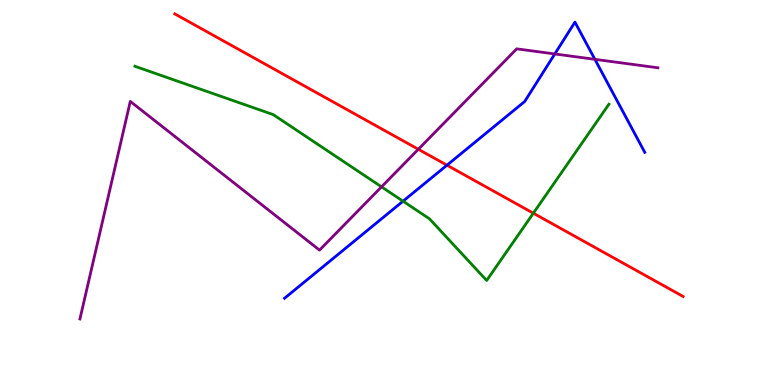[{'lines': ['blue', 'red'], 'intersections': [{'x': 5.77, 'y': 5.71}]}, {'lines': ['green', 'red'], 'intersections': [{'x': 6.88, 'y': 4.46}]}, {'lines': ['purple', 'red'], 'intersections': [{'x': 5.4, 'y': 6.12}]}, {'lines': ['blue', 'green'], 'intersections': [{'x': 5.2, 'y': 4.77}]}, {'lines': ['blue', 'purple'], 'intersections': [{'x': 7.16, 'y': 8.6}, {'x': 7.68, 'y': 8.46}]}, {'lines': ['green', 'purple'], 'intersections': [{'x': 4.92, 'y': 5.15}]}]